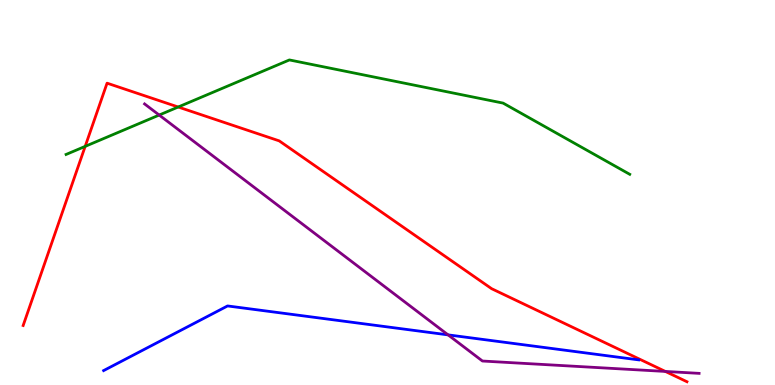[{'lines': ['blue', 'red'], 'intersections': []}, {'lines': ['green', 'red'], 'intersections': [{'x': 1.1, 'y': 6.2}, {'x': 2.3, 'y': 7.22}]}, {'lines': ['purple', 'red'], 'intersections': [{'x': 8.59, 'y': 0.352}]}, {'lines': ['blue', 'green'], 'intersections': []}, {'lines': ['blue', 'purple'], 'intersections': [{'x': 5.78, 'y': 1.3}]}, {'lines': ['green', 'purple'], 'intersections': [{'x': 2.05, 'y': 7.01}]}]